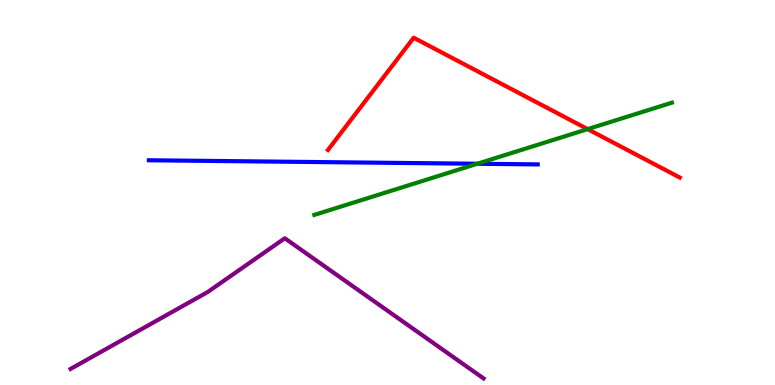[{'lines': ['blue', 'red'], 'intersections': []}, {'lines': ['green', 'red'], 'intersections': [{'x': 7.58, 'y': 6.65}]}, {'lines': ['purple', 'red'], 'intersections': []}, {'lines': ['blue', 'green'], 'intersections': [{'x': 6.16, 'y': 5.75}]}, {'lines': ['blue', 'purple'], 'intersections': []}, {'lines': ['green', 'purple'], 'intersections': []}]